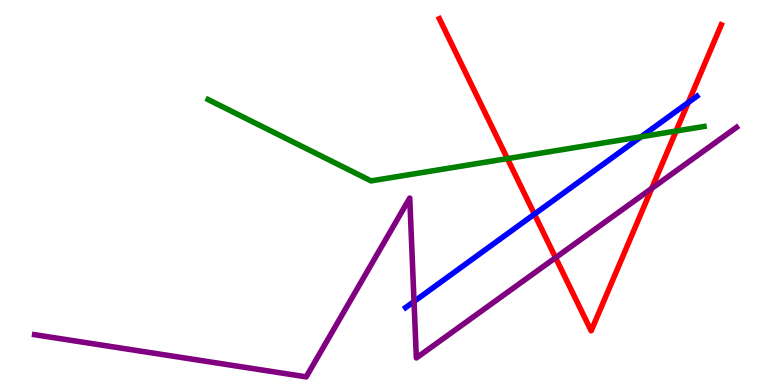[{'lines': ['blue', 'red'], 'intersections': [{'x': 6.9, 'y': 4.44}, {'x': 8.88, 'y': 7.34}]}, {'lines': ['green', 'red'], 'intersections': [{'x': 6.55, 'y': 5.88}, {'x': 8.72, 'y': 6.6}]}, {'lines': ['purple', 'red'], 'intersections': [{'x': 7.17, 'y': 3.31}, {'x': 8.41, 'y': 5.11}]}, {'lines': ['blue', 'green'], 'intersections': [{'x': 8.27, 'y': 6.45}]}, {'lines': ['blue', 'purple'], 'intersections': [{'x': 5.34, 'y': 2.17}]}, {'lines': ['green', 'purple'], 'intersections': []}]